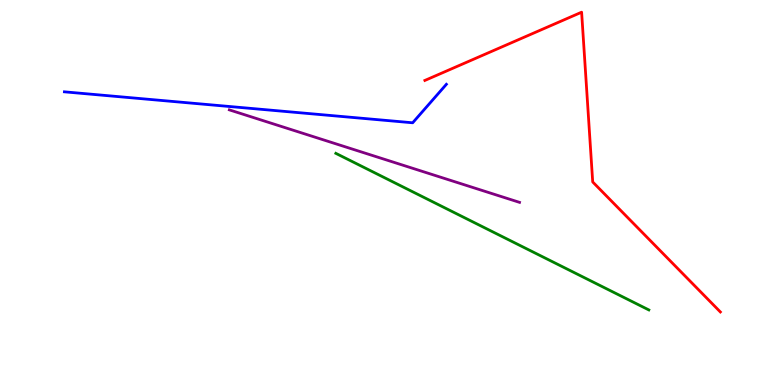[{'lines': ['blue', 'red'], 'intersections': []}, {'lines': ['green', 'red'], 'intersections': []}, {'lines': ['purple', 'red'], 'intersections': []}, {'lines': ['blue', 'green'], 'intersections': []}, {'lines': ['blue', 'purple'], 'intersections': []}, {'lines': ['green', 'purple'], 'intersections': []}]